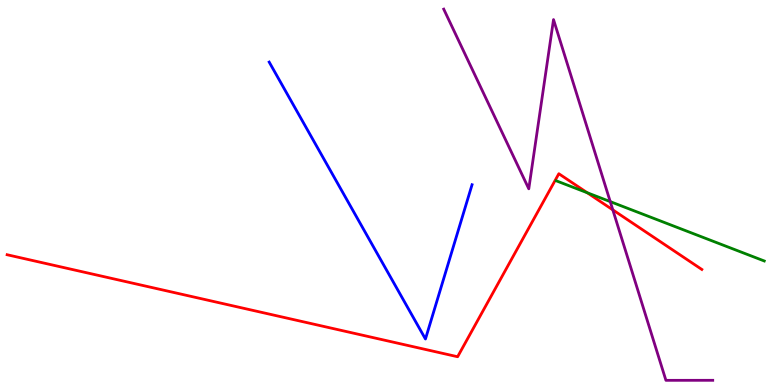[{'lines': ['blue', 'red'], 'intersections': []}, {'lines': ['green', 'red'], 'intersections': [{'x': 7.58, 'y': 4.99}]}, {'lines': ['purple', 'red'], 'intersections': [{'x': 7.91, 'y': 4.55}]}, {'lines': ['blue', 'green'], 'intersections': []}, {'lines': ['blue', 'purple'], 'intersections': []}, {'lines': ['green', 'purple'], 'intersections': [{'x': 7.87, 'y': 4.76}]}]